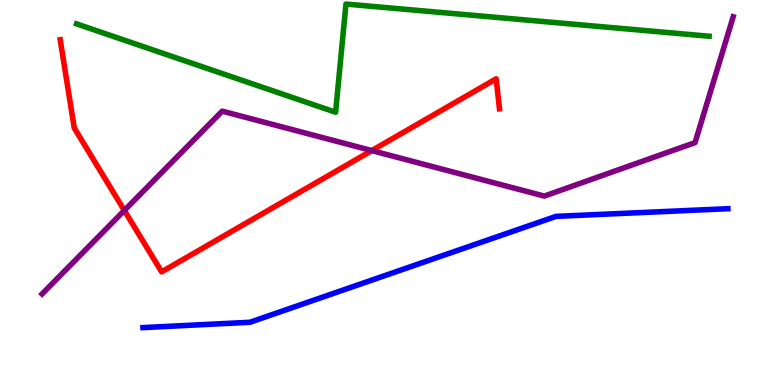[{'lines': ['blue', 'red'], 'intersections': []}, {'lines': ['green', 'red'], 'intersections': []}, {'lines': ['purple', 'red'], 'intersections': [{'x': 1.6, 'y': 4.53}, {'x': 4.8, 'y': 6.09}]}, {'lines': ['blue', 'green'], 'intersections': []}, {'lines': ['blue', 'purple'], 'intersections': []}, {'lines': ['green', 'purple'], 'intersections': []}]